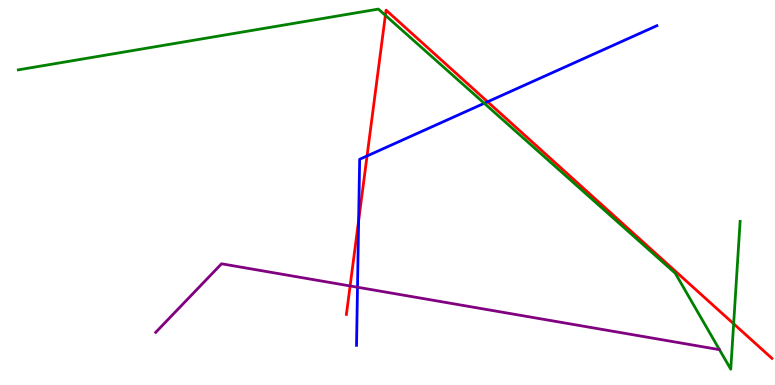[{'lines': ['blue', 'red'], 'intersections': [{'x': 4.63, 'y': 4.27}, {'x': 4.74, 'y': 5.95}, {'x': 6.29, 'y': 7.36}]}, {'lines': ['green', 'red'], 'intersections': [{'x': 4.97, 'y': 9.6}, {'x': 9.47, 'y': 1.59}]}, {'lines': ['purple', 'red'], 'intersections': [{'x': 4.52, 'y': 2.57}]}, {'lines': ['blue', 'green'], 'intersections': [{'x': 6.25, 'y': 7.32}]}, {'lines': ['blue', 'purple'], 'intersections': [{'x': 4.61, 'y': 2.54}]}, {'lines': ['green', 'purple'], 'intersections': []}]